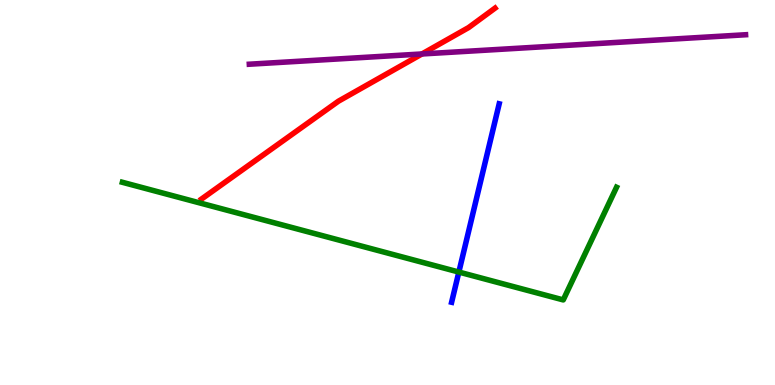[{'lines': ['blue', 'red'], 'intersections': []}, {'lines': ['green', 'red'], 'intersections': []}, {'lines': ['purple', 'red'], 'intersections': [{'x': 5.44, 'y': 8.6}]}, {'lines': ['blue', 'green'], 'intersections': [{'x': 5.92, 'y': 2.93}]}, {'lines': ['blue', 'purple'], 'intersections': []}, {'lines': ['green', 'purple'], 'intersections': []}]